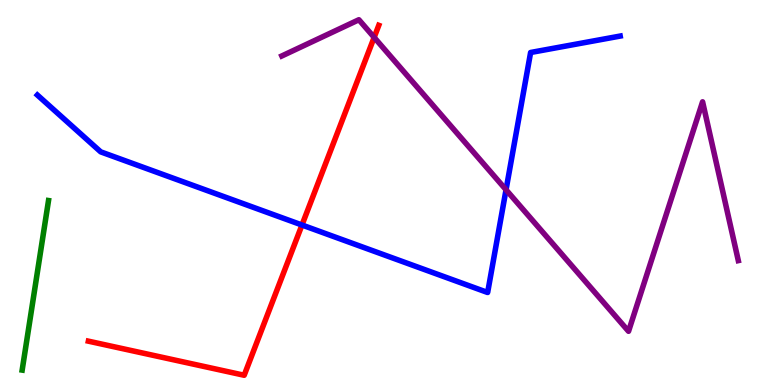[{'lines': ['blue', 'red'], 'intersections': [{'x': 3.9, 'y': 4.16}]}, {'lines': ['green', 'red'], 'intersections': []}, {'lines': ['purple', 'red'], 'intersections': [{'x': 4.83, 'y': 9.03}]}, {'lines': ['blue', 'green'], 'intersections': []}, {'lines': ['blue', 'purple'], 'intersections': [{'x': 6.53, 'y': 5.07}]}, {'lines': ['green', 'purple'], 'intersections': []}]